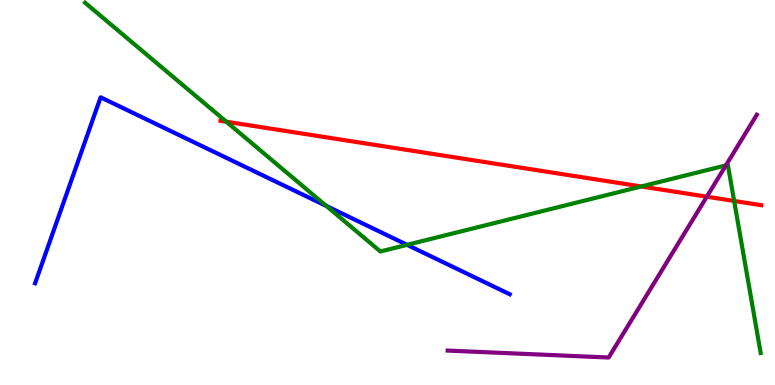[{'lines': ['blue', 'red'], 'intersections': []}, {'lines': ['green', 'red'], 'intersections': [{'x': 2.92, 'y': 6.84}, {'x': 8.27, 'y': 5.16}, {'x': 9.47, 'y': 4.78}]}, {'lines': ['purple', 'red'], 'intersections': [{'x': 9.12, 'y': 4.89}]}, {'lines': ['blue', 'green'], 'intersections': [{'x': 4.21, 'y': 4.65}, {'x': 5.25, 'y': 3.64}]}, {'lines': ['blue', 'purple'], 'intersections': []}, {'lines': ['green', 'purple'], 'intersections': [{'x': 9.37, 'y': 5.7}]}]